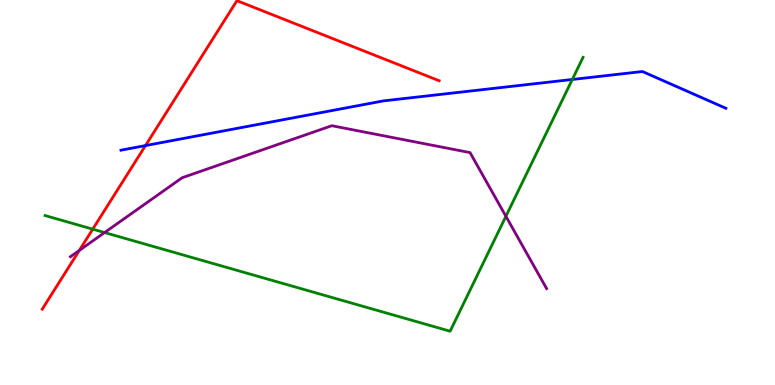[{'lines': ['blue', 'red'], 'intersections': [{'x': 1.88, 'y': 6.22}]}, {'lines': ['green', 'red'], 'intersections': [{'x': 1.2, 'y': 4.05}]}, {'lines': ['purple', 'red'], 'intersections': [{'x': 1.02, 'y': 3.5}]}, {'lines': ['blue', 'green'], 'intersections': [{'x': 7.38, 'y': 7.94}]}, {'lines': ['blue', 'purple'], 'intersections': []}, {'lines': ['green', 'purple'], 'intersections': [{'x': 1.35, 'y': 3.96}, {'x': 6.53, 'y': 4.38}]}]